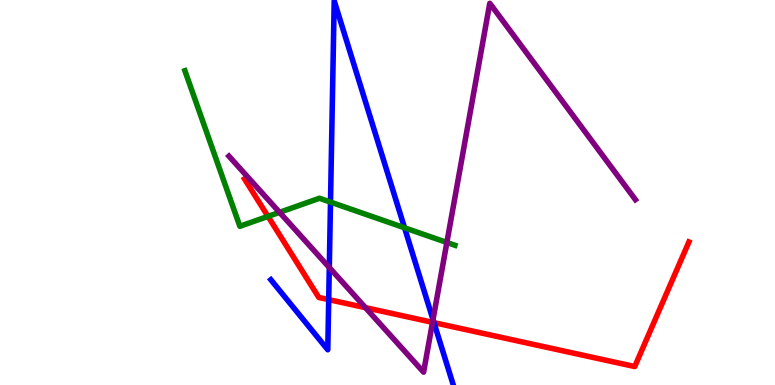[{'lines': ['blue', 'red'], 'intersections': [{'x': 4.24, 'y': 2.22}, {'x': 5.6, 'y': 1.62}]}, {'lines': ['green', 'red'], 'intersections': [{'x': 3.46, 'y': 4.38}]}, {'lines': ['purple', 'red'], 'intersections': [{'x': 4.72, 'y': 2.01}, {'x': 5.58, 'y': 1.63}]}, {'lines': ['blue', 'green'], 'intersections': [{'x': 4.26, 'y': 4.75}, {'x': 5.22, 'y': 4.08}]}, {'lines': ['blue', 'purple'], 'intersections': [{'x': 4.25, 'y': 3.05}, {'x': 5.59, 'y': 1.7}]}, {'lines': ['green', 'purple'], 'intersections': [{'x': 3.61, 'y': 4.49}, {'x': 5.77, 'y': 3.7}]}]